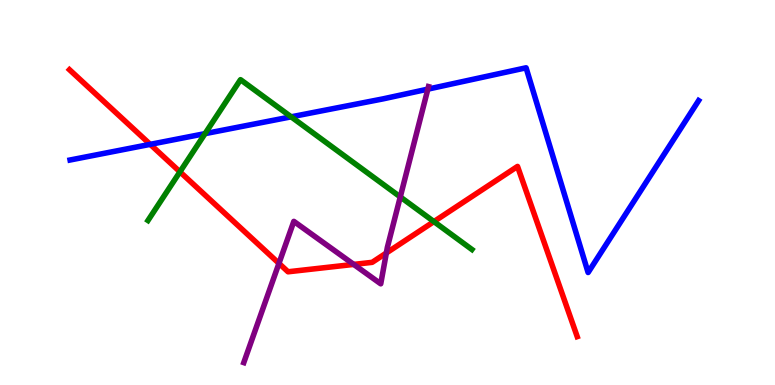[{'lines': ['blue', 'red'], 'intersections': [{'x': 1.94, 'y': 6.25}]}, {'lines': ['green', 'red'], 'intersections': [{'x': 2.32, 'y': 5.54}, {'x': 5.6, 'y': 4.24}]}, {'lines': ['purple', 'red'], 'intersections': [{'x': 3.6, 'y': 3.16}, {'x': 4.56, 'y': 3.13}, {'x': 4.99, 'y': 3.43}]}, {'lines': ['blue', 'green'], 'intersections': [{'x': 2.65, 'y': 6.53}, {'x': 3.76, 'y': 6.97}]}, {'lines': ['blue', 'purple'], 'intersections': [{'x': 5.52, 'y': 7.68}]}, {'lines': ['green', 'purple'], 'intersections': [{'x': 5.16, 'y': 4.89}]}]